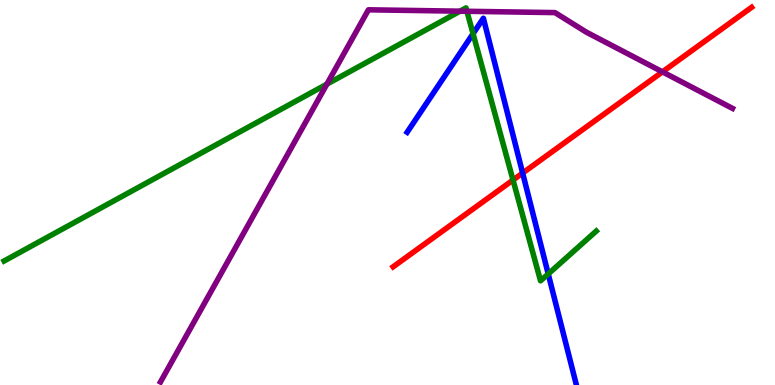[{'lines': ['blue', 'red'], 'intersections': [{'x': 6.74, 'y': 5.5}]}, {'lines': ['green', 'red'], 'intersections': [{'x': 6.62, 'y': 5.32}]}, {'lines': ['purple', 'red'], 'intersections': [{'x': 8.55, 'y': 8.13}]}, {'lines': ['blue', 'green'], 'intersections': [{'x': 6.1, 'y': 9.13}, {'x': 7.07, 'y': 2.88}]}, {'lines': ['blue', 'purple'], 'intersections': []}, {'lines': ['green', 'purple'], 'intersections': [{'x': 4.22, 'y': 7.81}, {'x': 5.94, 'y': 9.71}, {'x': 6.02, 'y': 9.71}]}]